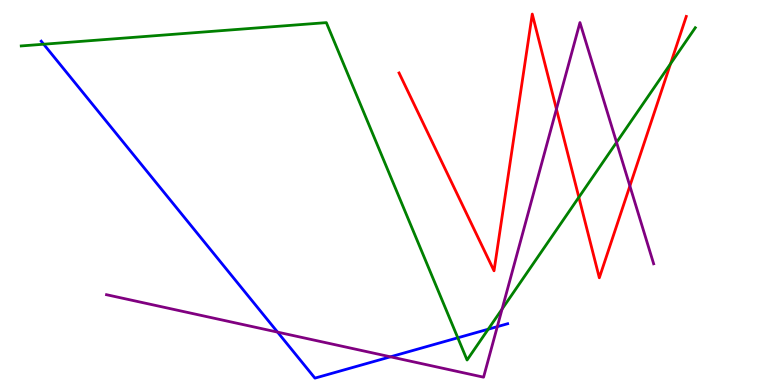[{'lines': ['blue', 'red'], 'intersections': []}, {'lines': ['green', 'red'], 'intersections': [{'x': 7.47, 'y': 4.88}, {'x': 8.65, 'y': 8.34}]}, {'lines': ['purple', 'red'], 'intersections': [{'x': 7.18, 'y': 7.17}, {'x': 8.13, 'y': 5.17}]}, {'lines': ['blue', 'green'], 'intersections': [{'x': 0.564, 'y': 8.85}, {'x': 5.91, 'y': 1.23}, {'x': 6.3, 'y': 1.45}]}, {'lines': ['blue', 'purple'], 'intersections': [{'x': 3.58, 'y': 1.37}, {'x': 5.04, 'y': 0.732}, {'x': 6.42, 'y': 1.52}]}, {'lines': ['green', 'purple'], 'intersections': [{'x': 6.48, 'y': 1.97}, {'x': 7.96, 'y': 6.3}]}]